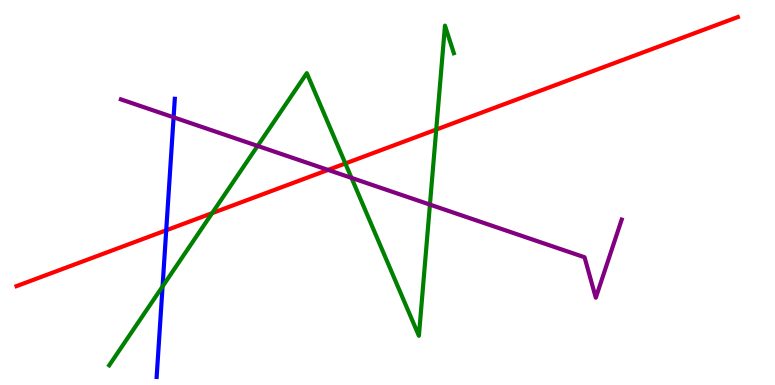[{'lines': ['blue', 'red'], 'intersections': [{'x': 2.14, 'y': 4.02}]}, {'lines': ['green', 'red'], 'intersections': [{'x': 2.74, 'y': 4.46}, {'x': 4.46, 'y': 5.75}, {'x': 5.63, 'y': 6.63}]}, {'lines': ['purple', 'red'], 'intersections': [{'x': 4.23, 'y': 5.59}]}, {'lines': ['blue', 'green'], 'intersections': [{'x': 2.1, 'y': 2.56}]}, {'lines': ['blue', 'purple'], 'intersections': [{'x': 2.24, 'y': 6.95}]}, {'lines': ['green', 'purple'], 'intersections': [{'x': 3.32, 'y': 6.21}, {'x': 4.54, 'y': 5.38}, {'x': 5.55, 'y': 4.69}]}]